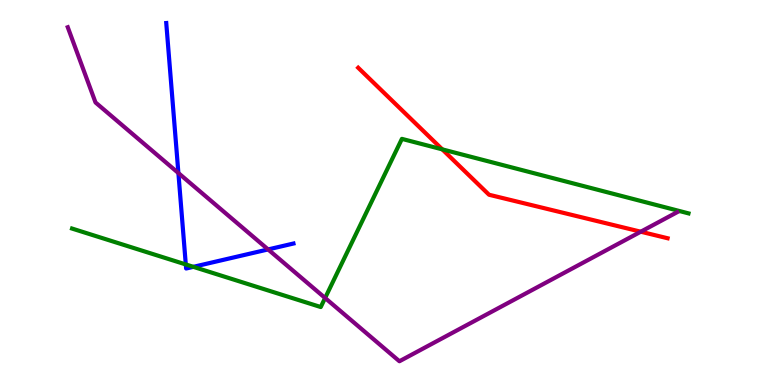[{'lines': ['blue', 'red'], 'intersections': []}, {'lines': ['green', 'red'], 'intersections': [{'x': 5.71, 'y': 6.12}]}, {'lines': ['purple', 'red'], 'intersections': [{'x': 8.27, 'y': 3.98}]}, {'lines': ['blue', 'green'], 'intersections': [{'x': 2.4, 'y': 3.13}, {'x': 2.49, 'y': 3.07}]}, {'lines': ['blue', 'purple'], 'intersections': [{'x': 2.3, 'y': 5.51}, {'x': 3.46, 'y': 3.52}]}, {'lines': ['green', 'purple'], 'intersections': [{'x': 4.19, 'y': 2.26}]}]